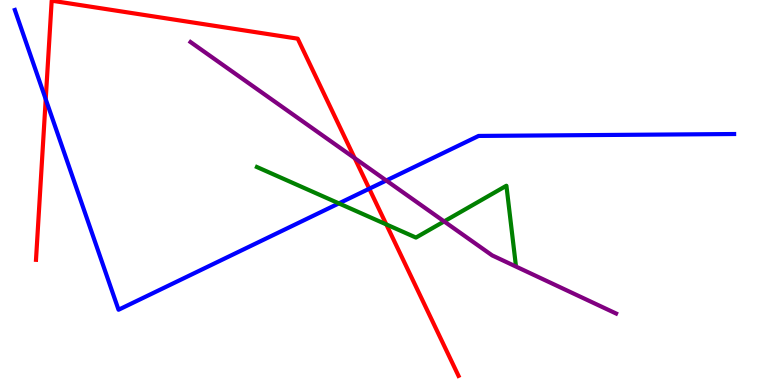[{'lines': ['blue', 'red'], 'intersections': [{'x': 0.59, 'y': 7.42}, {'x': 4.76, 'y': 5.1}]}, {'lines': ['green', 'red'], 'intersections': [{'x': 4.98, 'y': 4.17}]}, {'lines': ['purple', 'red'], 'intersections': [{'x': 4.58, 'y': 5.89}]}, {'lines': ['blue', 'green'], 'intersections': [{'x': 4.37, 'y': 4.72}]}, {'lines': ['blue', 'purple'], 'intersections': [{'x': 4.98, 'y': 5.31}]}, {'lines': ['green', 'purple'], 'intersections': [{'x': 5.73, 'y': 4.25}]}]